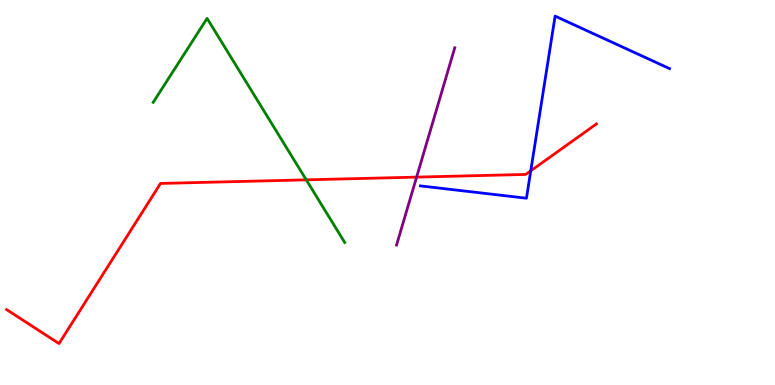[{'lines': ['blue', 'red'], 'intersections': [{'x': 6.85, 'y': 5.56}]}, {'lines': ['green', 'red'], 'intersections': [{'x': 3.95, 'y': 5.33}]}, {'lines': ['purple', 'red'], 'intersections': [{'x': 5.38, 'y': 5.4}]}, {'lines': ['blue', 'green'], 'intersections': []}, {'lines': ['blue', 'purple'], 'intersections': []}, {'lines': ['green', 'purple'], 'intersections': []}]